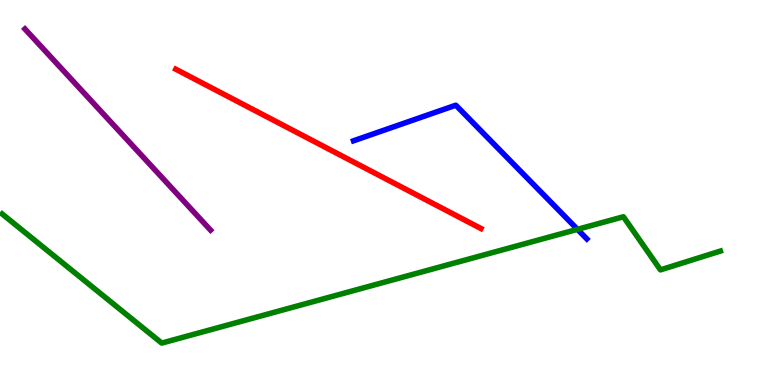[{'lines': ['blue', 'red'], 'intersections': []}, {'lines': ['green', 'red'], 'intersections': []}, {'lines': ['purple', 'red'], 'intersections': []}, {'lines': ['blue', 'green'], 'intersections': [{'x': 7.45, 'y': 4.04}]}, {'lines': ['blue', 'purple'], 'intersections': []}, {'lines': ['green', 'purple'], 'intersections': []}]